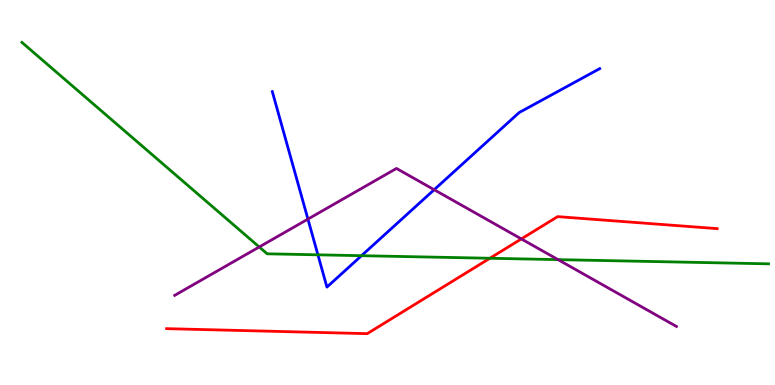[{'lines': ['blue', 'red'], 'intersections': []}, {'lines': ['green', 'red'], 'intersections': [{'x': 6.32, 'y': 3.29}]}, {'lines': ['purple', 'red'], 'intersections': [{'x': 6.73, 'y': 3.79}]}, {'lines': ['blue', 'green'], 'intersections': [{'x': 4.1, 'y': 3.38}, {'x': 4.66, 'y': 3.36}]}, {'lines': ['blue', 'purple'], 'intersections': [{'x': 3.97, 'y': 4.31}, {'x': 5.6, 'y': 5.07}]}, {'lines': ['green', 'purple'], 'intersections': [{'x': 3.35, 'y': 3.59}, {'x': 7.2, 'y': 3.26}]}]